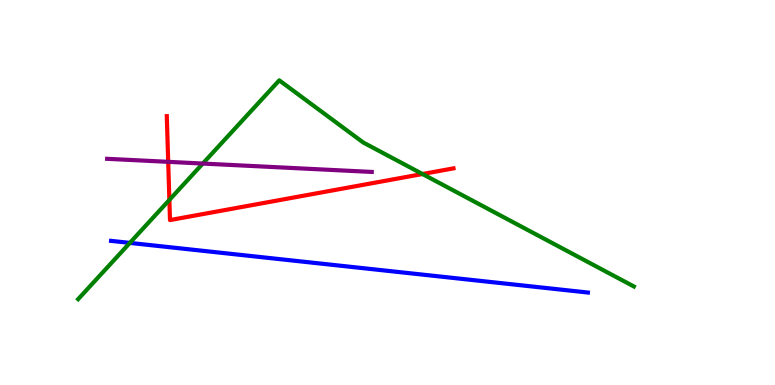[{'lines': ['blue', 'red'], 'intersections': []}, {'lines': ['green', 'red'], 'intersections': [{'x': 2.19, 'y': 4.81}, {'x': 5.45, 'y': 5.48}]}, {'lines': ['purple', 'red'], 'intersections': [{'x': 2.17, 'y': 5.8}]}, {'lines': ['blue', 'green'], 'intersections': [{'x': 1.68, 'y': 3.69}]}, {'lines': ['blue', 'purple'], 'intersections': []}, {'lines': ['green', 'purple'], 'intersections': [{'x': 2.62, 'y': 5.75}]}]